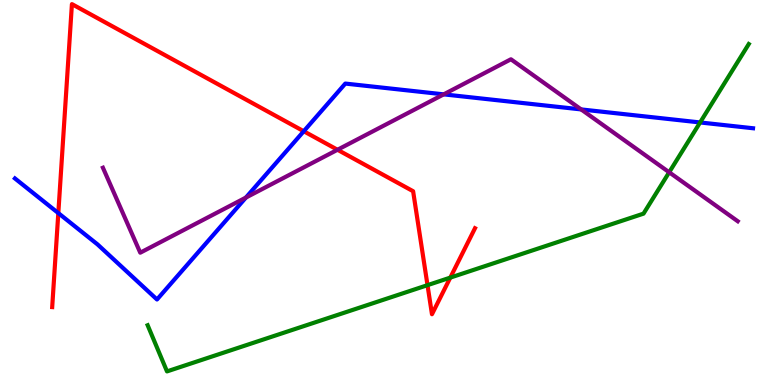[{'lines': ['blue', 'red'], 'intersections': [{'x': 0.752, 'y': 4.47}, {'x': 3.92, 'y': 6.59}]}, {'lines': ['green', 'red'], 'intersections': [{'x': 5.52, 'y': 2.59}, {'x': 5.81, 'y': 2.79}]}, {'lines': ['purple', 'red'], 'intersections': [{'x': 4.35, 'y': 6.11}]}, {'lines': ['blue', 'green'], 'intersections': [{'x': 9.03, 'y': 6.82}]}, {'lines': ['blue', 'purple'], 'intersections': [{'x': 3.17, 'y': 4.87}, {'x': 5.73, 'y': 7.55}, {'x': 7.5, 'y': 7.16}]}, {'lines': ['green', 'purple'], 'intersections': [{'x': 8.63, 'y': 5.53}]}]